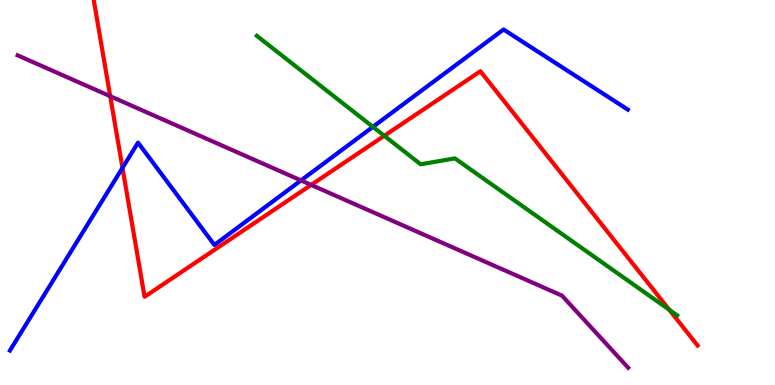[{'lines': ['blue', 'red'], 'intersections': [{'x': 1.58, 'y': 5.64}]}, {'lines': ['green', 'red'], 'intersections': [{'x': 4.96, 'y': 6.47}, {'x': 8.64, 'y': 1.95}]}, {'lines': ['purple', 'red'], 'intersections': [{'x': 1.42, 'y': 7.5}, {'x': 4.01, 'y': 5.2}]}, {'lines': ['blue', 'green'], 'intersections': [{'x': 4.81, 'y': 6.7}]}, {'lines': ['blue', 'purple'], 'intersections': [{'x': 3.88, 'y': 5.31}]}, {'lines': ['green', 'purple'], 'intersections': []}]